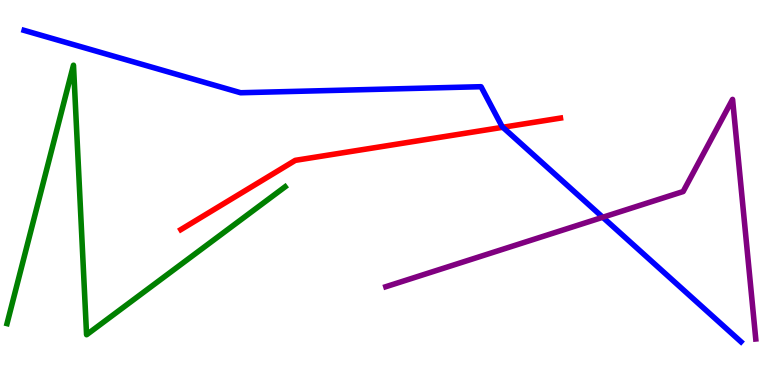[{'lines': ['blue', 'red'], 'intersections': [{'x': 6.49, 'y': 6.69}]}, {'lines': ['green', 'red'], 'intersections': []}, {'lines': ['purple', 'red'], 'intersections': []}, {'lines': ['blue', 'green'], 'intersections': []}, {'lines': ['blue', 'purple'], 'intersections': [{'x': 7.78, 'y': 4.36}]}, {'lines': ['green', 'purple'], 'intersections': []}]